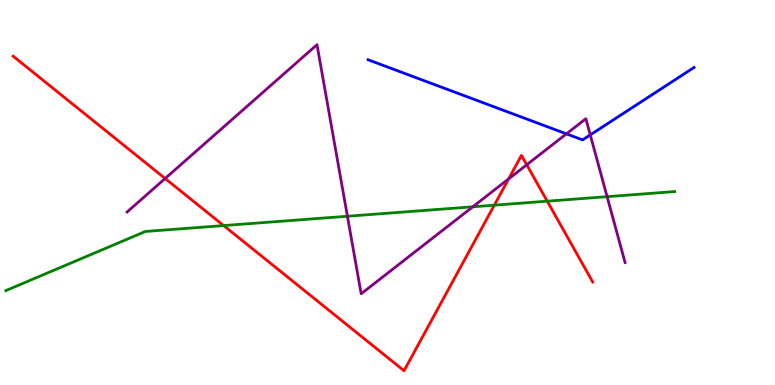[{'lines': ['blue', 'red'], 'intersections': []}, {'lines': ['green', 'red'], 'intersections': [{'x': 2.89, 'y': 4.14}, {'x': 6.38, 'y': 4.67}, {'x': 7.06, 'y': 4.77}]}, {'lines': ['purple', 'red'], 'intersections': [{'x': 2.13, 'y': 5.36}, {'x': 6.56, 'y': 5.35}, {'x': 6.8, 'y': 5.72}]}, {'lines': ['blue', 'green'], 'intersections': []}, {'lines': ['blue', 'purple'], 'intersections': [{'x': 7.31, 'y': 6.52}, {'x': 7.62, 'y': 6.5}]}, {'lines': ['green', 'purple'], 'intersections': [{'x': 4.48, 'y': 4.38}, {'x': 6.1, 'y': 4.63}, {'x': 7.83, 'y': 4.89}]}]